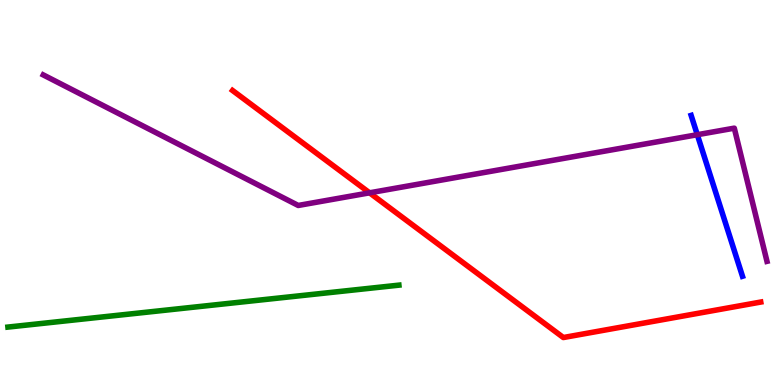[{'lines': ['blue', 'red'], 'intersections': []}, {'lines': ['green', 'red'], 'intersections': []}, {'lines': ['purple', 'red'], 'intersections': [{'x': 4.77, 'y': 4.99}]}, {'lines': ['blue', 'green'], 'intersections': []}, {'lines': ['blue', 'purple'], 'intersections': [{'x': 9.0, 'y': 6.5}]}, {'lines': ['green', 'purple'], 'intersections': []}]